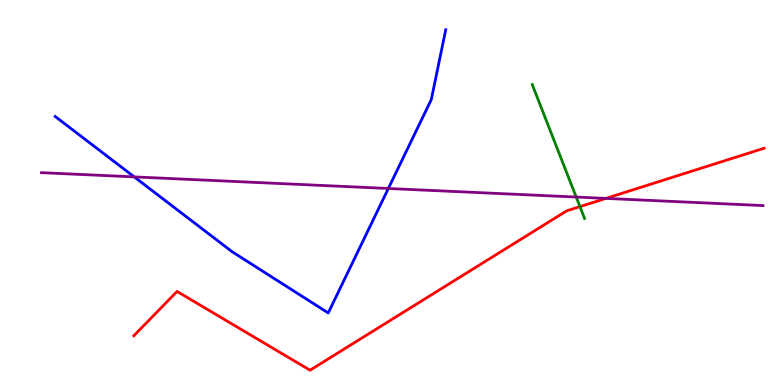[{'lines': ['blue', 'red'], 'intersections': []}, {'lines': ['green', 'red'], 'intersections': [{'x': 7.48, 'y': 4.63}]}, {'lines': ['purple', 'red'], 'intersections': [{'x': 7.82, 'y': 4.85}]}, {'lines': ['blue', 'green'], 'intersections': []}, {'lines': ['blue', 'purple'], 'intersections': [{'x': 1.73, 'y': 5.41}, {'x': 5.01, 'y': 5.1}]}, {'lines': ['green', 'purple'], 'intersections': [{'x': 7.43, 'y': 4.88}]}]